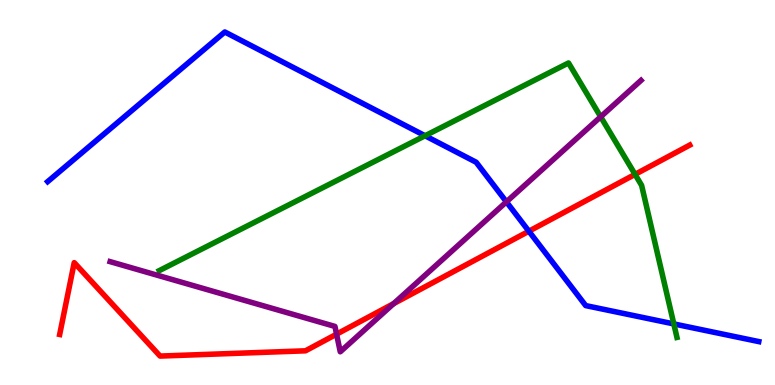[{'lines': ['blue', 'red'], 'intersections': [{'x': 6.82, 'y': 3.99}]}, {'lines': ['green', 'red'], 'intersections': [{'x': 8.19, 'y': 5.47}]}, {'lines': ['purple', 'red'], 'intersections': [{'x': 4.34, 'y': 1.32}, {'x': 5.08, 'y': 2.11}]}, {'lines': ['blue', 'green'], 'intersections': [{'x': 5.48, 'y': 6.47}, {'x': 8.69, 'y': 1.59}]}, {'lines': ['blue', 'purple'], 'intersections': [{'x': 6.53, 'y': 4.76}]}, {'lines': ['green', 'purple'], 'intersections': [{'x': 7.75, 'y': 6.97}]}]